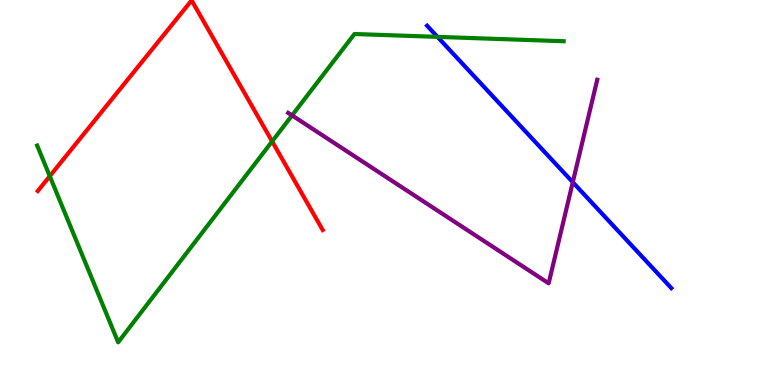[{'lines': ['blue', 'red'], 'intersections': []}, {'lines': ['green', 'red'], 'intersections': [{'x': 0.642, 'y': 5.42}, {'x': 3.51, 'y': 6.33}]}, {'lines': ['purple', 'red'], 'intersections': []}, {'lines': ['blue', 'green'], 'intersections': [{'x': 5.64, 'y': 9.04}]}, {'lines': ['blue', 'purple'], 'intersections': [{'x': 7.39, 'y': 5.27}]}, {'lines': ['green', 'purple'], 'intersections': [{'x': 3.77, 'y': 7.0}]}]